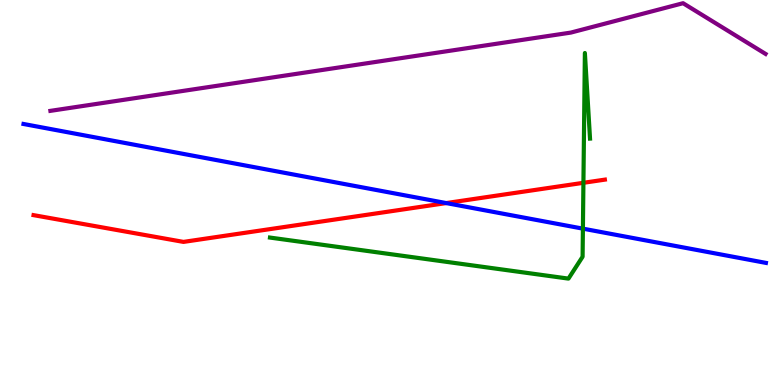[{'lines': ['blue', 'red'], 'intersections': [{'x': 5.76, 'y': 4.73}]}, {'lines': ['green', 'red'], 'intersections': [{'x': 7.53, 'y': 5.25}]}, {'lines': ['purple', 'red'], 'intersections': []}, {'lines': ['blue', 'green'], 'intersections': [{'x': 7.52, 'y': 4.06}]}, {'lines': ['blue', 'purple'], 'intersections': []}, {'lines': ['green', 'purple'], 'intersections': []}]